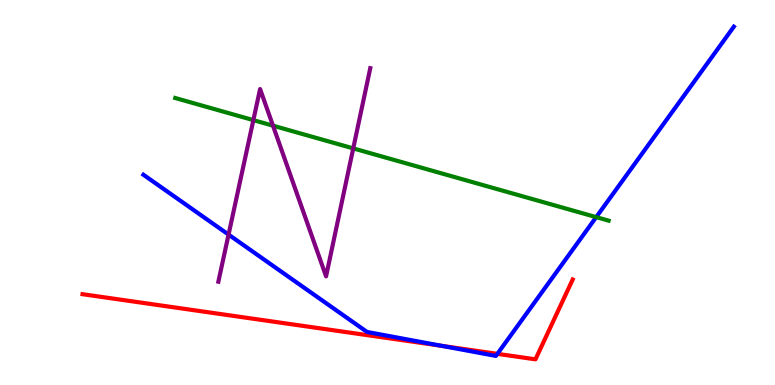[{'lines': ['blue', 'red'], 'intersections': [{'x': 5.7, 'y': 1.02}, {'x': 6.42, 'y': 0.809}]}, {'lines': ['green', 'red'], 'intersections': []}, {'lines': ['purple', 'red'], 'intersections': []}, {'lines': ['blue', 'green'], 'intersections': [{'x': 7.69, 'y': 4.36}]}, {'lines': ['blue', 'purple'], 'intersections': [{'x': 2.95, 'y': 3.91}]}, {'lines': ['green', 'purple'], 'intersections': [{'x': 3.27, 'y': 6.88}, {'x': 3.52, 'y': 6.74}, {'x': 4.56, 'y': 6.15}]}]